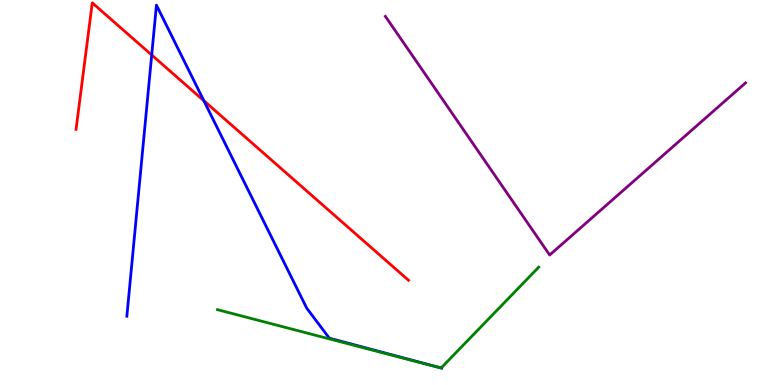[{'lines': ['blue', 'red'], 'intersections': [{'x': 1.96, 'y': 8.57}, {'x': 2.63, 'y': 7.38}]}, {'lines': ['green', 'red'], 'intersections': []}, {'lines': ['purple', 'red'], 'intersections': []}, {'lines': ['blue', 'green'], 'intersections': [{'x': 5.69, 'y': 0.443}]}, {'lines': ['blue', 'purple'], 'intersections': []}, {'lines': ['green', 'purple'], 'intersections': []}]